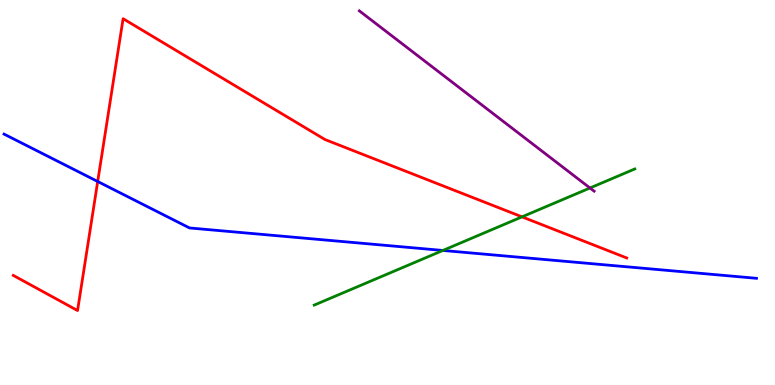[{'lines': ['blue', 'red'], 'intersections': [{'x': 1.26, 'y': 5.29}]}, {'lines': ['green', 'red'], 'intersections': [{'x': 6.74, 'y': 4.37}]}, {'lines': ['purple', 'red'], 'intersections': []}, {'lines': ['blue', 'green'], 'intersections': [{'x': 5.71, 'y': 3.49}]}, {'lines': ['blue', 'purple'], 'intersections': []}, {'lines': ['green', 'purple'], 'intersections': [{'x': 7.61, 'y': 5.12}]}]